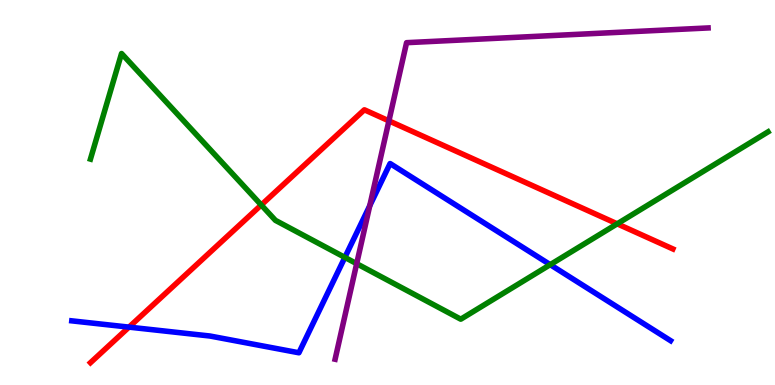[{'lines': ['blue', 'red'], 'intersections': [{'x': 1.66, 'y': 1.5}]}, {'lines': ['green', 'red'], 'intersections': [{'x': 3.37, 'y': 4.68}, {'x': 7.96, 'y': 4.19}]}, {'lines': ['purple', 'red'], 'intersections': [{'x': 5.02, 'y': 6.86}]}, {'lines': ['blue', 'green'], 'intersections': [{'x': 4.45, 'y': 3.31}, {'x': 7.1, 'y': 3.13}]}, {'lines': ['blue', 'purple'], 'intersections': [{'x': 4.77, 'y': 4.66}]}, {'lines': ['green', 'purple'], 'intersections': [{'x': 4.6, 'y': 3.15}]}]